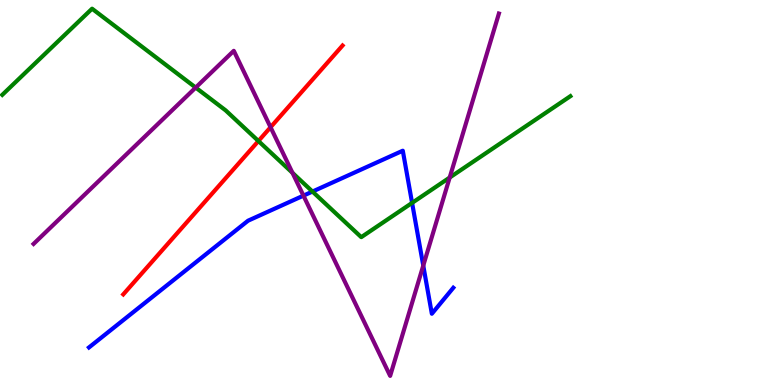[{'lines': ['blue', 'red'], 'intersections': []}, {'lines': ['green', 'red'], 'intersections': [{'x': 3.33, 'y': 6.34}]}, {'lines': ['purple', 'red'], 'intersections': [{'x': 3.49, 'y': 6.69}]}, {'lines': ['blue', 'green'], 'intersections': [{'x': 4.03, 'y': 5.02}, {'x': 5.32, 'y': 4.73}]}, {'lines': ['blue', 'purple'], 'intersections': [{'x': 3.92, 'y': 4.92}, {'x': 5.46, 'y': 3.1}]}, {'lines': ['green', 'purple'], 'intersections': [{'x': 2.52, 'y': 7.73}, {'x': 3.77, 'y': 5.51}, {'x': 5.8, 'y': 5.39}]}]